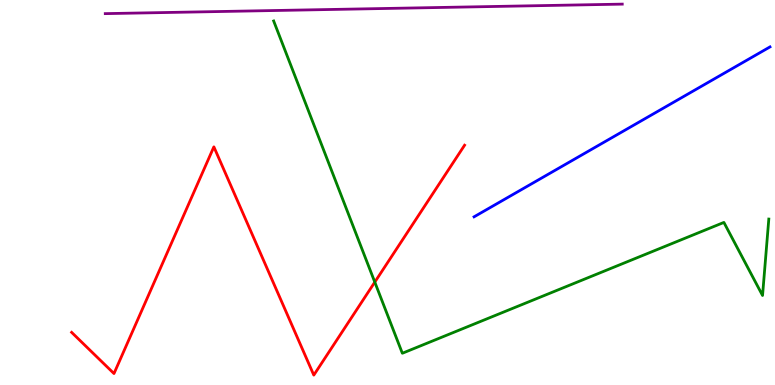[{'lines': ['blue', 'red'], 'intersections': []}, {'lines': ['green', 'red'], 'intersections': [{'x': 4.84, 'y': 2.67}]}, {'lines': ['purple', 'red'], 'intersections': []}, {'lines': ['blue', 'green'], 'intersections': []}, {'lines': ['blue', 'purple'], 'intersections': []}, {'lines': ['green', 'purple'], 'intersections': []}]